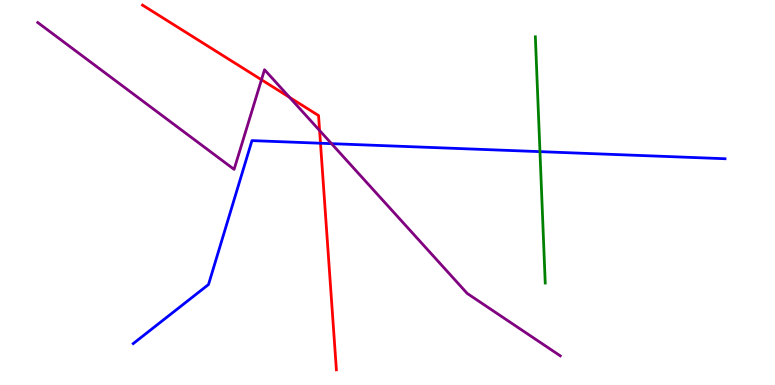[{'lines': ['blue', 'red'], 'intersections': [{'x': 4.14, 'y': 6.28}]}, {'lines': ['green', 'red'], 'intersections': []}, {'lines': ['purple', 'red'], 'intersections': [{'x': 3.37, 'y': 7.93}, {'x': 3.74, 'y': 7.47}, {'x': 4.12, 'y': 6.61}]}, {'lines': ['blue', 'green'], 'intersections': [{'x': 6.97, 'y': 6.06}]}, {'lines': ['blue', 'purple'], 'intersections': [{'x': 4.28, 'y': 6.27}]}, {'lines': ['green', 'purple'], 'intersections': []}]